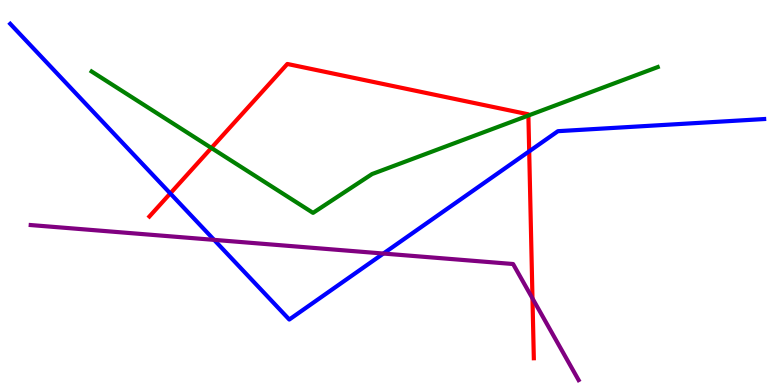[{'lines': ['blue', 'red'], 'intersections': [{'x': 2.2, 'y': 4.98}, {'x': 6.83, 'y': 6.07}]}, {'lines': ['green', 'red'], 'intersections': [{'x': 2.73, 'y': 6.16}, {'x': 6.82, 'y': 7.0}]}, {'lines': ['purple', 'red'], 'intersections': [{'x': 6.87, 'y': 2.25}]}, {'lines': ['blue', 'green'], 'intersections': []}, {'lines': ['blue', 'purple'], 'intersections': [{'x': 2.76, 'y': 3.77}, {'x': 4.95, 'y': 3.41}]}, {'lines': ['green', 'purple'], 'intersections': []}]